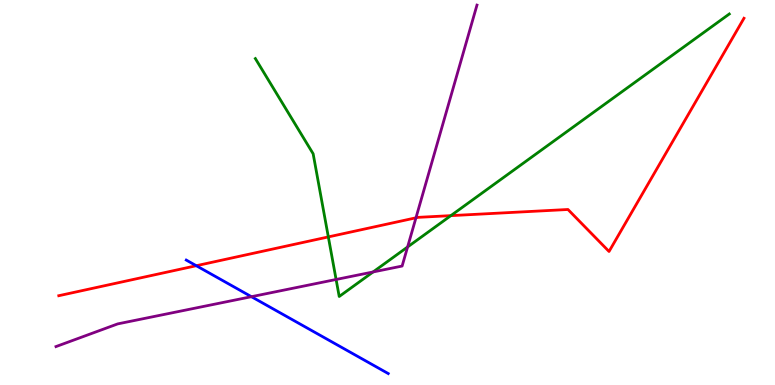[{'lines': ['blue', 'red'], 'intersections': [{'x': 2.53, 'y': 3.1}]}, {'lines': ['green', 'red'], 'intersections': [{'x': 4.24, 'y': 3.85}, {'x': 5.82, 'y': 4.4}]}, {'lines': ['purple', 'red'], 'intersections': [{'x': 5.37, 'y': 4.34}]}, {'lines': ['blue', 'green'], 'intersections': []}, {'lines': ['blue', 'purple'], 'intersections': [{'x': 3.24, 'y': 2.29}]}, {'lines': ['green', 'purple'], 'intersections': [{'x': 4.34, 'y': 2.74}, {'x': 4.81, 'y': 2.94}, {'x': 5.26, 'y': 3.59}]}]